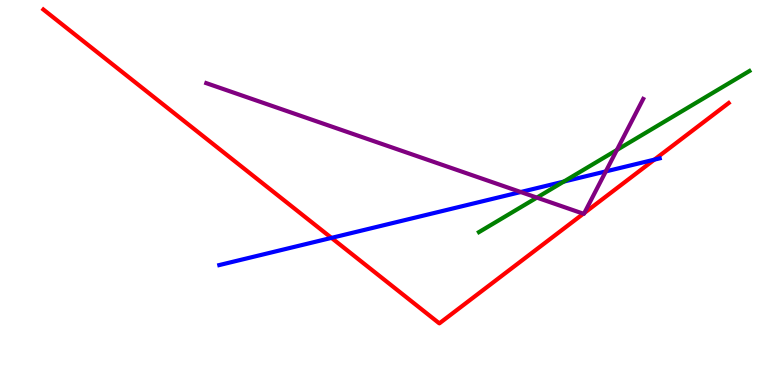[{'lines': ['blue', 'red'], 'intersections': [{'x': 4.28, 'y': 3.82}, {'x': 8.44, 'y': 5.85}]}, {'lines': ['green', 'red'], 'intersections': []}, {'lines': ['purple', 'red'], 'intersections': [{'x': 7.53, 'y': 4.45}, {'x': 7.54, 'y': 4.47}]}, {'lines': ['blue', 'green'], 'intersections': [{'x': 7.27, 'y': 5.28}]}, {'lines': ['blue', 'purple'], 'intersections': [{'x': 6.72, 'y': 5.01}, {'x': 7.82, 'y': 5.55}]}, {'lines': ['green', 'purple'], 'intersections': [{'x': 6.93, 'y': 4.87}, {'x': 7.96, 'y': 6.1}]}]